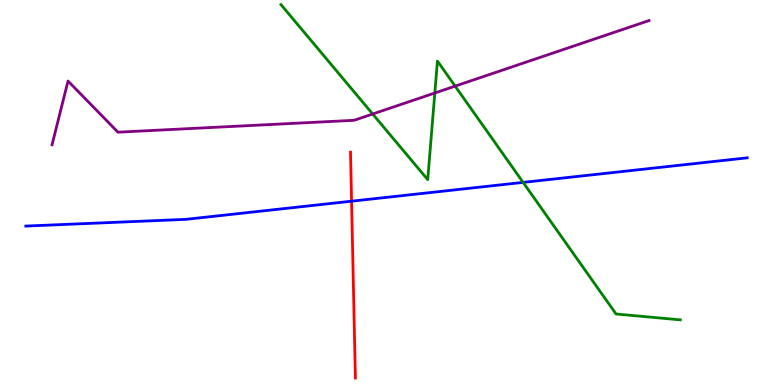[{'lines': ['blue', 'red'], 'intersections': [{'x': 4.54, 'y': 4.77}]}, {'lines': ['green', 'red'], 'intersections': []}, {'lines': ['purple', 'red'], 'intersections': []}, {'lines': ['blue', 'green'], 'intersections': [{'x': 6.75, 'y': 5.26}]}, {'lines': ['blue', 'purple'], 'intersections': []}, {'lines': ['green', 'purple'], 'intersections': [{'x': 4.81, 'y': 7.04}, {'x': 5.61, 'y': 7.58}, {'x': 5.87, 'y': 7.76}]}]